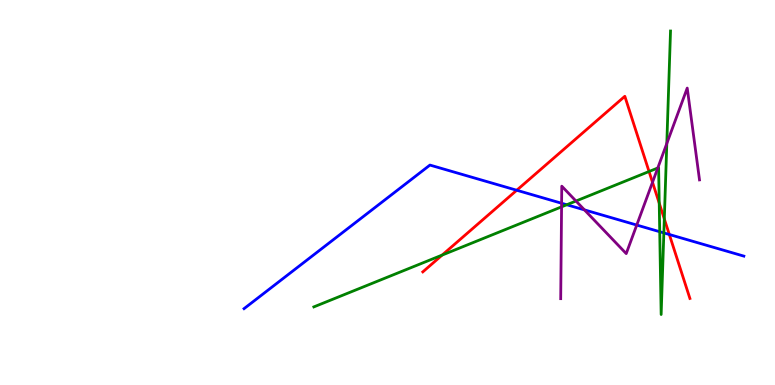[{'lines': ['blue', 'red'], 'intersections': [{'x': 6.67, 'y': 5.06}, {'x': 8.64, 'y': 3.91}]}, {'lines': ['green', 'red'], 'intersections': [{'x': 5.71, 'y': 3.37}, {'x': 8.37, 'y': 5.55}, {'x': 8.51, 'y': 4.72}, {'x': 8.57, 'y': 4.31}]}, {'lines': ['purple', 'red'], 'intersections': [{'x': 8.42, 'y': 5.27}]}, {'lines': ['blue', 'green'], 'intersections': [{'x': 7.31, 'y': 4.68}, {'x': 8.51, 'y': 3.98}, {'x': 8.57, 'y': 3.95}]}, {'lines': ['blue', 'purple'], 'intersections': [{'x': 7.25, 'y': 4.72}, {'x': 7.54, 'y': 4.55}, {'x': 8.22, 'y': 4.15}]}, {'lines': ['green', 'purple'], 'intersections': [{'x': 7.25, 'y': 4.63}, {'x': 7.43, 'y': 4.78}, {'x': 8.49, 'y': 5.64}, {'x': 8.6, 'y': 6.27}]}]